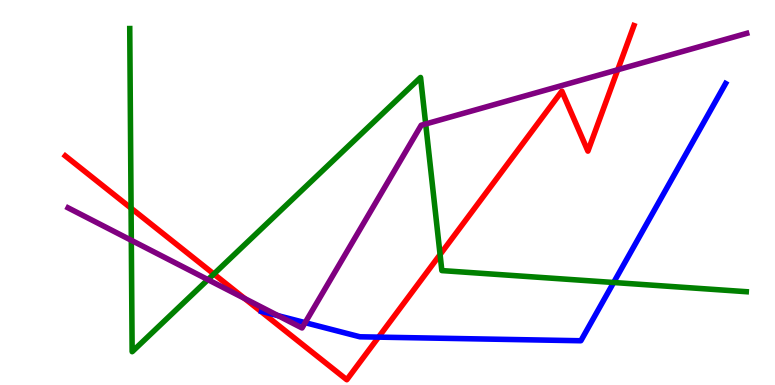[{'lines': ['blue', 'red'], 'intersections': [{'x': 4.88, 'y': 1.24}]}, {'lines': ['green', 'red'], 'intersections': [{'x': 1.69, 'y': 4.59}, {'x': 2.76, 'y': 2.88}, {'x': 5.68, 'y': 3.39}]}, {'lines': ['purple', 'red'], 'intersections': [{'x': 3.16, 'y': 2.25}, {'x': 7.97, 'y': 8.19}]}, {'lines': ['blue', 'green'], 'intersections': [{'x': 7.92, 'y': 2.66}]}, {'lines': ['blue', 'purple'], 'intersections': [{'x': 3.59, 'y': 1.8}, {'x': 3.94, 'y': 1.62}]}, {'lines': ['green', 'purple'], 'intersections': [{'x': 1.69, 'y': 3.76}, {'x': 2.68, 'y': 2.74}, {'x': 5.49, 'y': 6.78}]}]